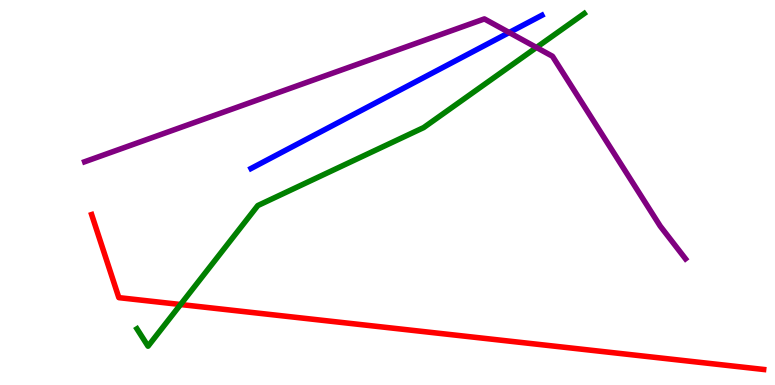[{'lines': ['blue', 'red'], 'intersections': []}, {'lines': ['green', 'red'], 'intersections': [{'x': 2.33, 'y': 2.09}]}, {'lines': ['purple', 'red'], 'intersections': []}, {'lines': ['blue', 'green'], 'intersections': []}, {'lines': ['blue', 'purple'], 'intersections': [{'x': 6.57, 'y': 9.16}]}, {'lines': ['green', 'purple'], 'intersections': [{'x': 6.92, 'y': 8.77}]}]